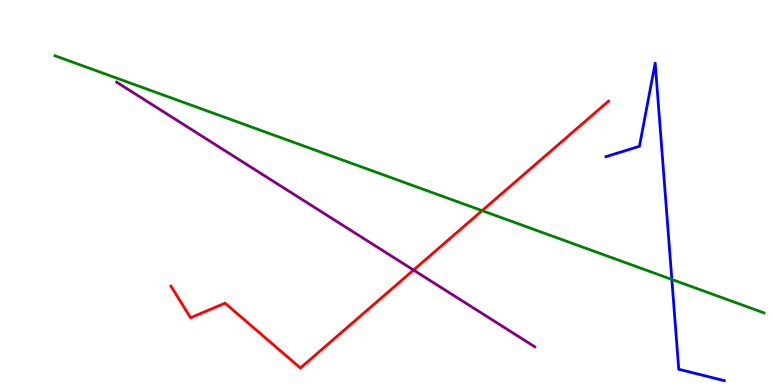[{'lines': ['blue', 'red'], 'intersections': []}, {'lines': ['green', 'red'], 'intersections': [{'x': 6.22, 'y': 4.53}]}, {'lines': ['purple', 'red'], 'intersections': [{'x': 5.34, 'y': 2.99}]}, {'lines': ['blue', 'green'], 'intersections': [{'x': 8.67, 'y': 2.74}]}, {'lines': ['blue', 'purple'], 'intersections': []}, {'lines': ['green', 'purple'], 'intersections': []}]